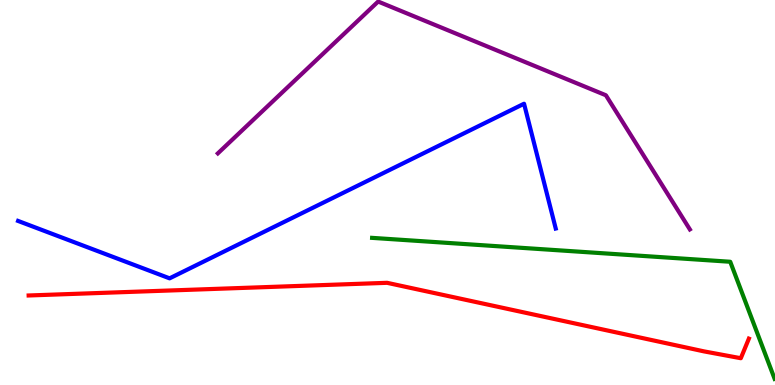[{'lines': ['blue', 'red'], 'intersections': []}, {'lines': ['green', 'red'], 'intersections': []}, {'lines': ['purple', 'red'], 'intersections': []}, {'lines': ['blue', 'green'], 'intersections': []}, {'lines': ['blue', 'purple'], 'intersections': []}, {'lines': ['green', 'purple'], 'intersections': []}]